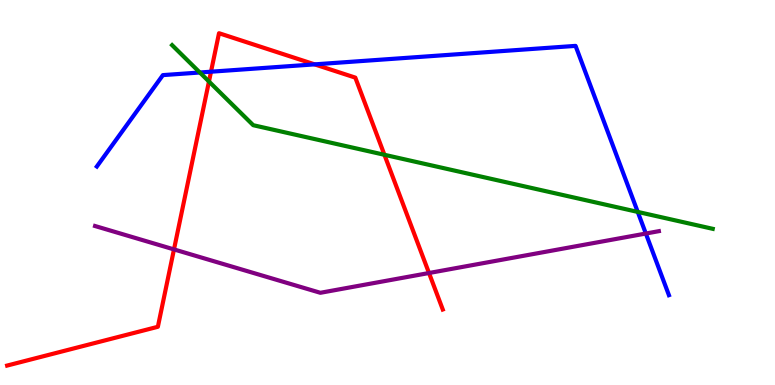[{'lines': ['blue', 'red'], 'intersections': [{'x': 2.72, 'y': 8.14}, {'x': 4.06, 'y': 8.33}]}, {'lines': ['green', 'red'], 'intersections': [{'x': 2.7, 'y': 7.88}, {'x': 4.96, 'y': 5.98}]}, {'lines': ['purple', 'red'], 'intersections': [{'x': 2.24, 'y': 3.52}, {'x': 5.54, 'y': 2.91}]}, {'lines': ['blue', 'green'], 'intersections': [{'x': 2.58, 'y': 8.12}, {'x': 8.23, 'y': 4.5}]}, {'lines': ['blue', 'purple'], 'intersections': [{'x': 8.33, 'y': 3.93}]}, {'lines': ['green', 'purple'], 'intersections': []}]